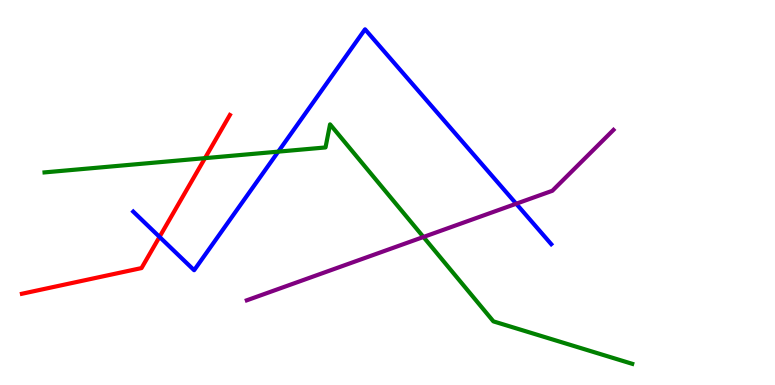[{'lines': ['blue', 'red'], 'intersections': [{'x': 2.06, 'y': 3.85}]}, {'lines': ['green', 'red'], 'intersections': [{'x': 2.64, 'y': 5.89}]}, {'lines': ['purple', 'red'], 'intersections': []}, {'lines': ['blue', 'green'], 'intersections': [{'x': 3.59, 'y': 6.06}]}, {'lines': ['blue', 'purple'], 'intersections': [{'x': 6.66, 'y': 4.71}]}, {'lines': ['green', 'purple'], 'intersections': [{'x': 5.46, 'y': 3.84}]}]